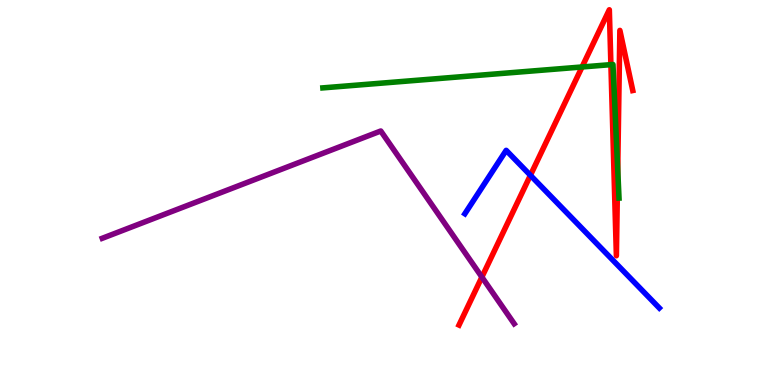[{'lines': ['blue', 'red'], 'intersections': [{'x': 6.84, 'y': 5.45}]}, {'lines': ['green', 'red'], 'intersections': [{'x': 7.51, 'y': 8.26}, {'x': 7.88, 'y': 8.32}, {'x': 7.97, 'y': 5.6}]}, {'lines': ['purple', 'red'], 'intersections': [{'x': 6.22, 'y': 2.8}]}, {'lines': ['blue', 'green'], 'intersections': []}, {'lines': ['blue', 'purple'], 'intersections': []}, {'lines': ['green', 'purple'], 'intersections': []}]